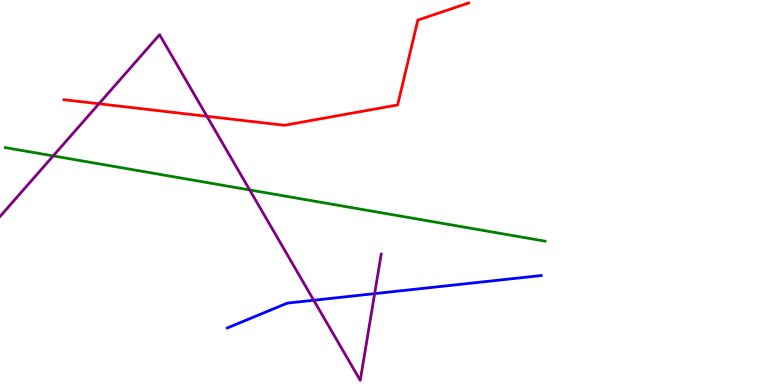[{'lines': ['blue', 'red'], 'intersections': []}, {'lines': ['green', 'red'], 'intersections': []}, {'lines': ['purple', 'red'], 'intersections': [{'x': 1.28, 'y': 7.3}, {'x': 2.67, 'y': 6.98}]}, {'lines': ['blue', 'green'], 'intersections': []}, {'lines': ['blue', 'purple'], 'intersections': [{'x': 4.05, 'y': 2.2}, {'x': 4.83, 'y': 2.37}]}, {'lines': ['green', 'purple'], 'intersections': [{'x': 0.686, 'y': 5.95}, {'x': 3.22, 'y': 5.07}]}]